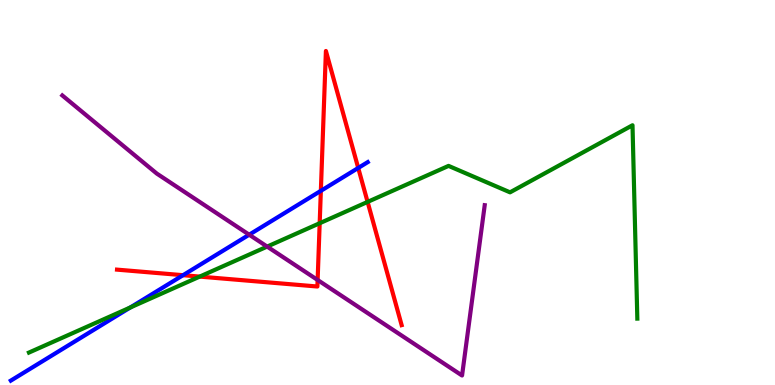[{'lines': ['blue', 'red'], 'intersections': [{'x': 2.36, 'y': 2.85}, {'x': 4.14, 'y': 5.04}, {'x': 4.62, 'y': 5.64}]}, {'lines': ['green', 'red'], 'intersections': [{'x': 2.58, 'y': 2.82}, {'x': 4.12, 'y': 4.2}, {'x': 4.74, 'y': 4.76}]}, {'lines': ['purple', 'red'], 'intersections': [{'x': 4.1, 'y': 2.73}]}, {'lines': ['blue', 'green'], 'intersections': [{'x': 1.68, 'y': 2.01}]}, {'lines': ['blue', 'purple'], 'intersections': [{'x': 3.22, 'y': 3.9}]}, {'lines': ['green', 'purple'], 'intersections': [{'x': 3.45, 'y': 3.59}]}]